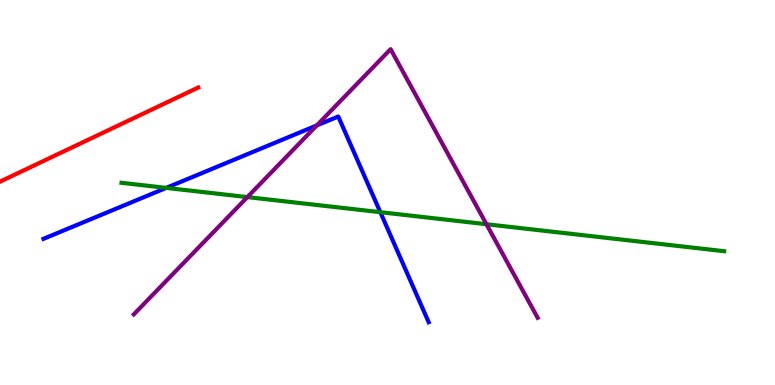[{'lines': ['blue', 'red'], 'intersections': []}, {'lines': ['green', 'red'], 'intersections': []}, {'lines': ['purple', 'red'], 'intersections': []}, {'lines': ['blue', 'green'], 'intersections': [{'x': 2.15, 'y': 5.12}, {'x': 4.91, 'y': 4.49}]}, {'lines': ['blue', 'purple'], 'intersections': [{'x': 4.09, 'y': 6.74}]}, {'lines': ['green', 'purple'], 'intersections': [{'x': 3.19, 'y': 4.88}, {'x': 6.28, 'y': 4.18}]}]